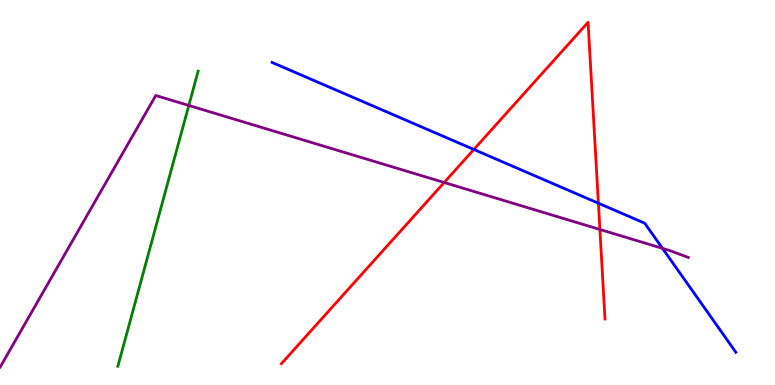[{'lines': ['blue', 'red'], 'intersections': [{'x': 6.11, 'y': 6.12}, {'x': 7.72, 'y': 4.72}]}, {'lines': ['green', 'red'], 'intersections': []}, {'lines': ['purple', 'red'], 'intersections': [{'x': 5.73, 'y': 5.26}, {'x': 7.74, 'y': 4.04}]}, {'lines': ['blue', 'green'], 'intersections': []}, {'lines': ['blue', 'purple'], 'intersections': [{'x': 8.55, 'y': 3.55}]}, {'lines': ['green', 'purple'], 'intersections': [{'x': 2.44, 'y': 7.26}]}]